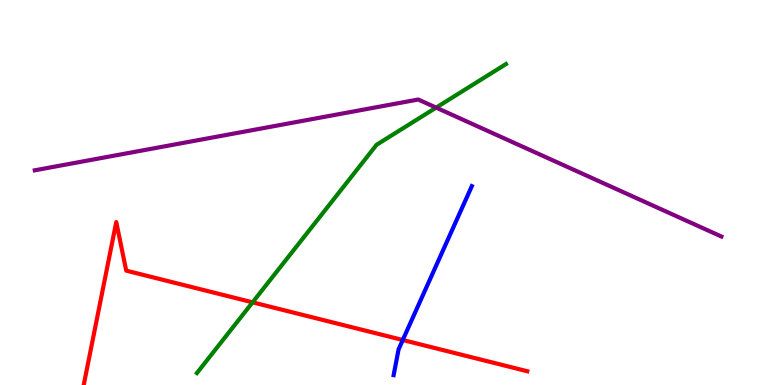[{'lines': ['blue', 'red'], 'intersections': [{'x': 5.2, 'y': 1.17}]}, {'lines': ['green', 'red'], 'intersections': [{'x': 3.26, 'y': 2.15}]}, {'lines': ['purple', 'red'], 'intersections': []}, {'lines': ['blue', 'green'], 'intersections': []}, {'lines': ['blue', 'purple'], 'intersections': []}, {'lines': ['green', 'purple'], 'intersections': [{'x': 5.63, 'y': 7.2}]}]